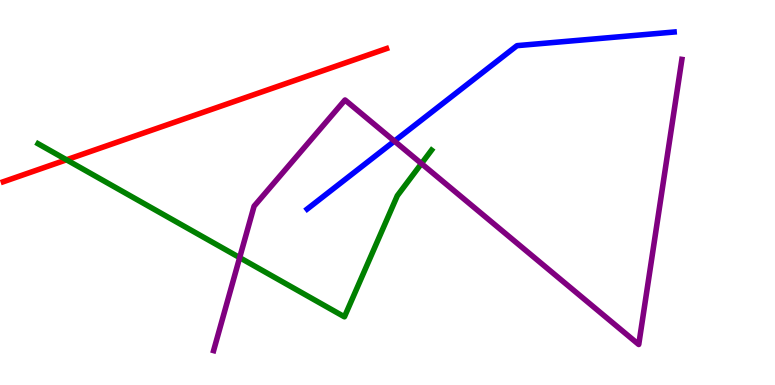[{'lines': ['blue', 'red'], 'intersections': []}, {'lines': ['green', 'red'], 'intersections': [{'x': 0.858, 'y': 5.85}]}, {'lines': ['purple', 'red'], 'intersections': []}, {'lines': ['blue', 'green'], 'intersections': []}, {'lines': ['blue', 'purple'], 'intersections': [{'x': 5.09, 'y': 6.33}]}, {'lines': ['green', 'purple'], 'intersections': [{'x': 3.09, 'y': 3.31}, {'x': 5.44, 'y': 5.75}]}]